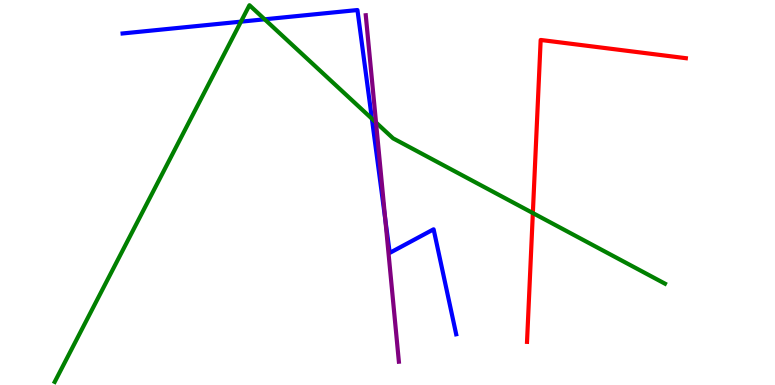[{'lines': ['blue', 'red'], 'intersections': []}, {'lines': ['green', 'red'], 'intersections': [{'x': 6.88, 'y': 4.47}]}, {'lines': ['purple', 'red'], 'intersections': []}, {'lines': ['blue', 'green'], 'intersections': [{'x': 3.11, 'y': 9.44}, {'x': 3.41, 'y': 9.5}, {'x': 4.8, 'y': 6.92}]}, {'lines': ['blue', 'purple'], 'intersections': [{'x': 4.97, 'y': 4.3}]}, {'lines': ['green', 'purple'], 'intersections': [{'x': 4.85, 'y': 6.82}]}]